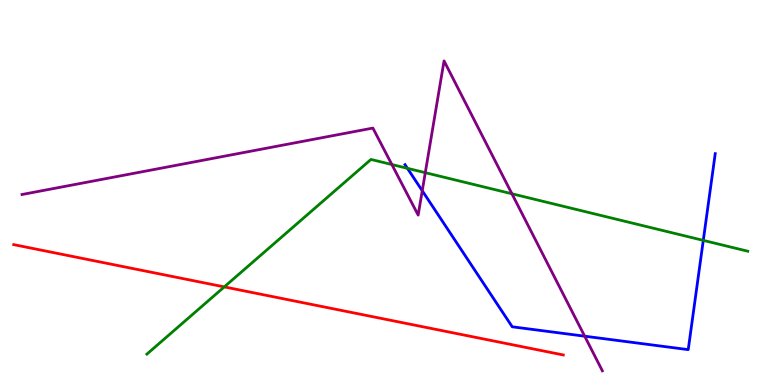[{'lines': ['blue', 'red'], 'intersections': []}, {'lines': ['green', 'red'], 'intersections': [{'x': 2.89, 'y': 2.55}]}, {'lines': ['purple', 'red'], 'intersections': []}, {'lines': ['blue', 'green'], 'intersections': [{'x': 5.26, 'y': 5.63}, {'x': 9.07, 'y': 3.76}]}, {'lines': ['blue', 'purple'], 'intersections': [{'x': 5.45, 'y': 5.05}, {'x': 7.54, 'y': 1.27}]}, {'lines': ['green', 'purple'], 'intersections': [{'x': 5.06, 'y': 5.73}, {'x': 5.49, 'y': 5.52}, {'x': 6.61, 'y': 4.97}]}]